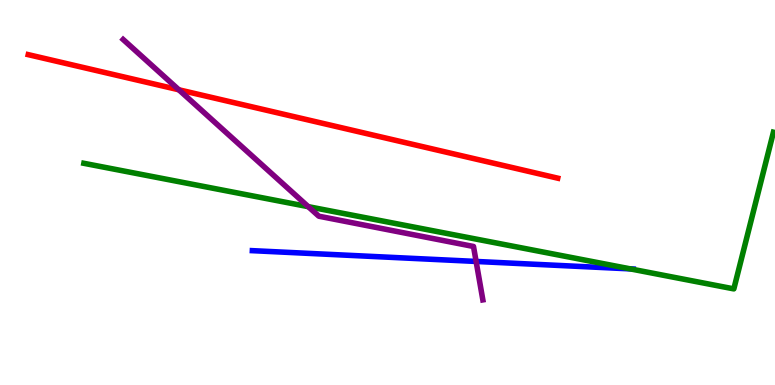[{'lines': ['blue', 'red'], 'intersections': []}, {'lines': ['green', 'red'], 'intersections': []}, {'lines': ['purple', 'red'], 'intersections': [{'x': 2.31, 'y': 7.67}]}, {'lines': ['blue', 'green'], 'intersections': [{'x': 8.13, 'y': 3.02}]}, {'lines': ['blue', 'purple'], 'intersections': [{'x': 6.14, 'y': 3.21}]}, {'lines': ['green', 'purple'], 'intersections': [{'x': 3.98, 'y': 4.63}]}]